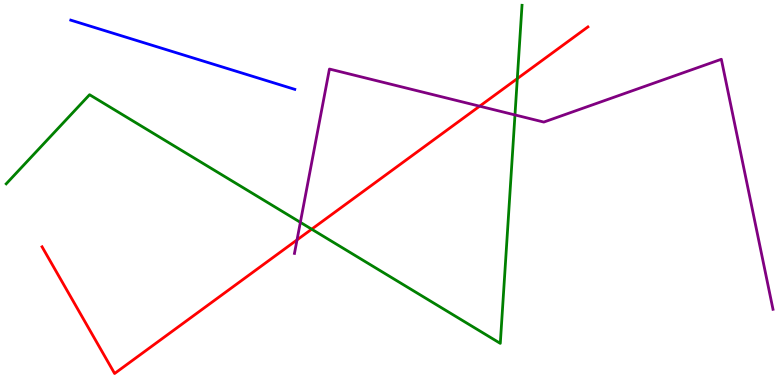[{'lines': ['blue', 'red'], 'intersections': []}, {'lines': ['green', 'red'], 'intersections': [{'x': 4.02, 'y': 4.05}, {'x': 6.67, 'y': 7.96}]}, {'lines': ['purple', 'red'], 'intersections': [{'x': 3.83, 'y': 3.77}, {'x': 6.19, 'y': 7.24}]}, {'lines': ['blue', 'green'], 'intersections': []}, {'lines': ['blue', 'purple'], 'intersections': []}, {'lines': ['green', 'purple'], 'intersections': [{'x': 3.88, 'y': 4.23}, {'x': 6.64, 'y': 7.01}]}]